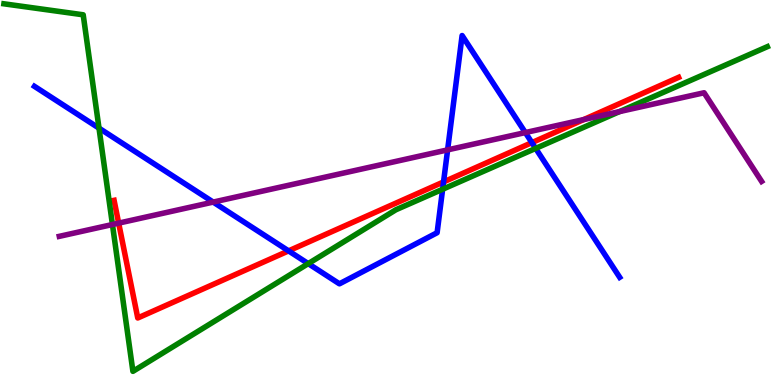[{'lines': ['blue', 'red'], 'intersections': [{'x': 3.72, 'y': 3.48}, {'x': 5.72, 'y': 5.27}, {'x': 6.86, 'y': 6.3}]}, {'lines': ['green', 'red'], 'intersections': []}, {'lines': ['purple', 'red'], 'intersections': [{'x': 1.53, 'y': 4.2}, {'x': 7.53, 'y': 6.89}]}, {'lines': ['blue', 'green'], 'intersections': [{'x': 1.28, 'y': 6.67}, {'x': 3.98, 'y': 3.15}, {'x': 5.71, 'y': 5.08}, {'x': 6.91, 'y': 6.15}]}, {'lines': ['blue', 'purple'], 'intersections': [{'x': 2.75, 'y': 4.75}, {'x': 5.78, 'y': 6.11}, {'x': 6.78, 'y': 6.56}]}, {'lines': ['green', 'purple'], 'intersections': [{'x': 1.45, 'y': 4.17}, {'x': 7.99, 'y': 7.1}]}]